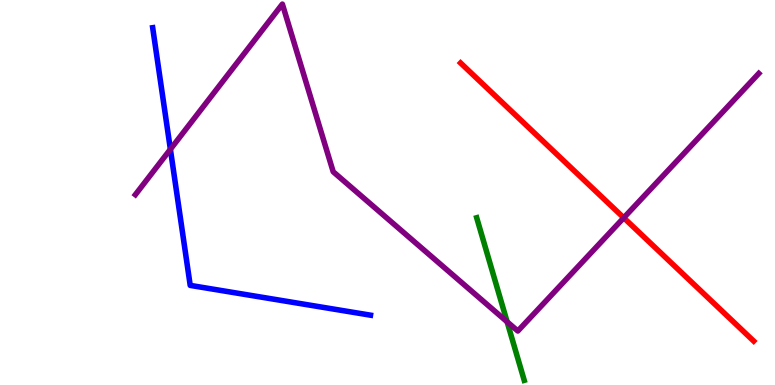[{'lines': ['blue', 'red'], 'intersections': []}, {'lines': ['green', 'red'], 'intersections': []}, {'lines': ['purple', 'red'], 'intersections': [{'x': 8.05, 'y': 4.34}]}, {'lines': ['blue', 'green'], 'intersections': []}, {'lines': ['blue', 'purple'], 'intersections': [{'x': 2.2, 'y': 6.12}]}, {'lines': ['green', 'purple'], 'intersections': [{'x': 6.54, 'y': 1.64}]}]